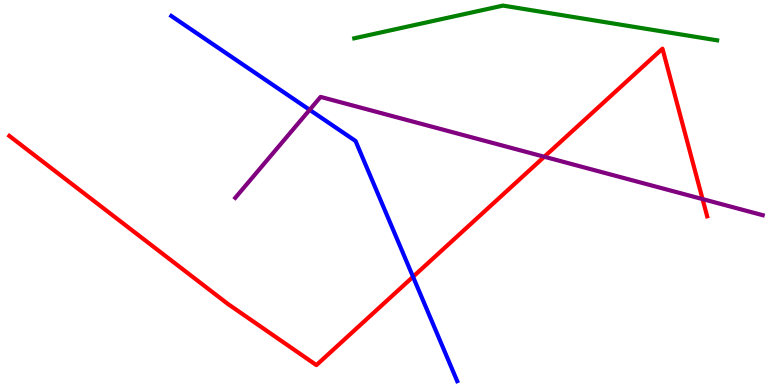[{'lines': ['blue', 'red'], 'intersections': [{'x': 5.33, 'y': 2.81}]}, {'lines': ['green', 'red'], 'intersections': []}, {'lines': ['purple', 'red'], 'intersections': [{'x': 7.02, 'y': 5.93}, {'x': 9.07, 'y': 4.83}]}, {'lines': ['blue', 'green'], 'intersections': []}, {'lines': ['blue', 'purple'], 'intersections': [{'x': 4.0, 'y': 7.15}]}, {'lines': ['green', 'purple'], 'intersections': []}]